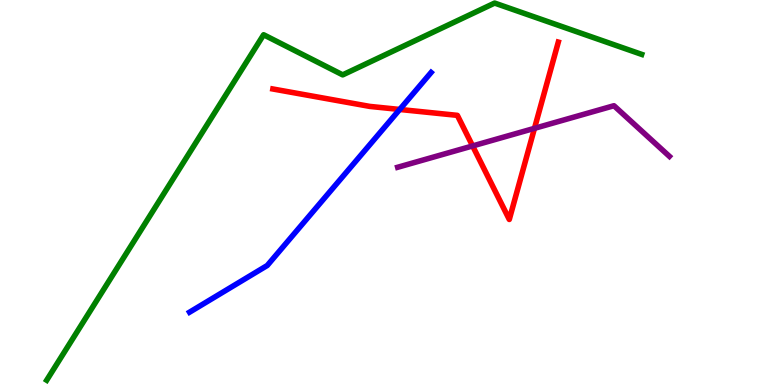[{'lines': ['blue', 'red'], 'intersections': [{'x': 5.16, 'y': 7.16}]}, {'lines': ['green', 'red'], 'intersections': []}, {'lines': ['purple', 'red'], 'intersections': [{'x': 6.1, 'y': 6.21}, {'x': 6.9, 'y': 6.67}]}, {'lines': ['blue', 'green'], 'intersections': []}, {'lines': ['blue', 'purple'], 'intersections': []}, {'lines': ['green', 'purple'], 'intersections': []}]